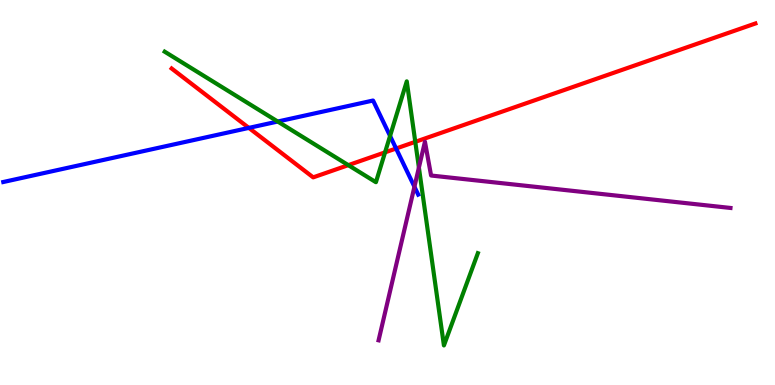[{'lines': ['blue', 'red'], 'intersections': [{'x': 3.21, 'y': 6.68}, {'x': 5.11, 'y': 6.14}]}, {'lines': ['green', 'red'], 'intersections': [{'x': 4.49, 'y': 5.71}, {'x': 4.97, 'y': 6.04}, {'x': 5.36, 'y': 6.32}]}, {'lines': ['purple', 'red'], 'intersections': []}, {'lines': ['blue', 'green'], 'intersections': [{'x': 3.58, 'y': 6.84}, {'x': 5.03, 'y': 6.47}]}, {'lines': ['blue', 'purple'], 'intersections': [{'x': 5.35, 'y': 5.15}]}, {'lines': ['green', 'purple'], 'intersections': [{'x': 5.41, 'y': 5.65}]}]